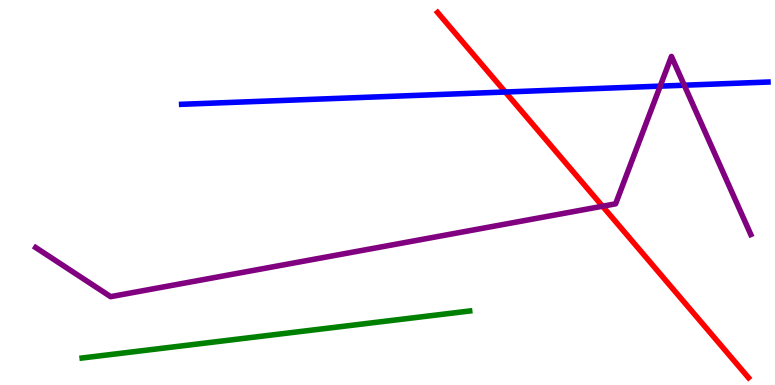[{'lines': ['blue', 'red'], 'intersections': [{'x': 6.52, 'y': 7.61}]}, {'lines': ['green', 'red'], 'intersections': []}, {'lines': ['purple', 'red'], 'intersections': [{'x': 7.77, 'y': 4.64}]}, {'lines': ['blue', 'green'], 'intersections': []}, {'lines': ['blue', 'purple'], 'intersections': [{'x': 8.52, 'y': 7.76}, {'x': 8.83, 'y': 7.79}]}, {'lines': ['green', 'purple'], 'intersections': []}]